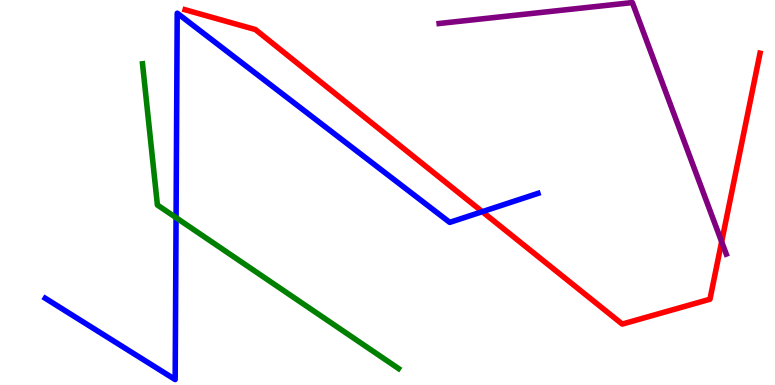[{'lines': ['blue', 'red'], 'intersections': [{'x': 6.22, 'y': 4.5}]}, {'lines': ['green', 'red'], 'intersections': []}, {'lines': ['purple', 'red'], 'intersections': [{'x': 9.31, 'y': 3.72}]}, {'lines': ['blue', 'green'], 'intersections': [{'x': 2.27, 'y': 4.35}]}, {'lines': ['blue', 'purple'], 'intersections': []}, {'lines': ['green', 'purple'], 'intersections': []}]